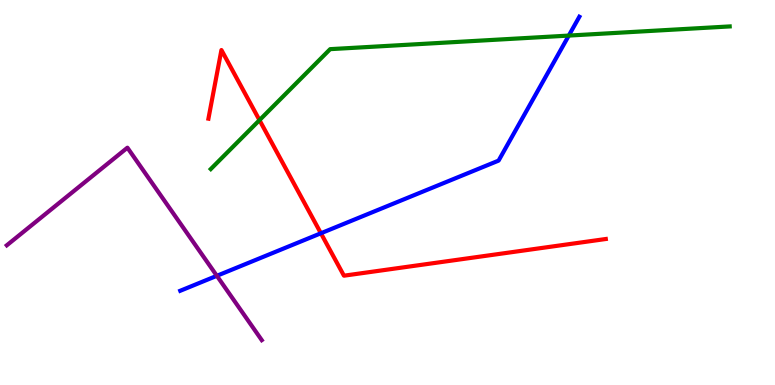[{'lines': ['blue', 'red'], 'intersections': [{'x': 4.14, 'y': 3.94}]}, {'lines': ['green', 'red'], 'intersections': [{'x': 3.35, 'y': 6.88}]}, {'lines': ['purple', 'red'], 'intersections': []}, {'lines': ['blue', 'green'], 'intersections': [{'x': 7.34, 'y': 9.08}]}, {'lines': ['blue', 'purple'], 'intersections': [{'x': 2.8, 'y': 2.84}]}, {'lines': ['green', 'purple'], 'intersections': []}]